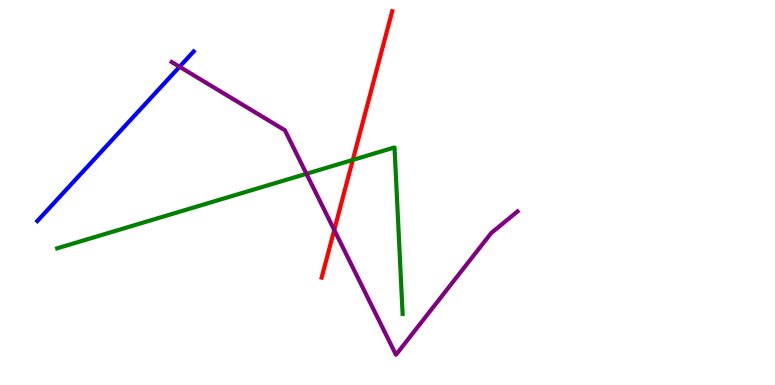[{'lines': ['blue', 'red'], 'intersections': []}, {'lines': ['green', 'red'], 'intersections': [{'x': 4.55, 'y': 5.85}]}, {'lines': ['purple', 'red'], 'intersections': [{'x': 4.31, 'y': 4.03}]}, {'lines': ['blue', 'green'], 'intersections': []}, {'lines': ['blue', 'purple'], 'intersections': [{'x': 2.32, 'y': 8.27}]}, {'lines': ['green', 'purple'], 'intersections': [{'x': 3.95, 'y': 5.49}]}]